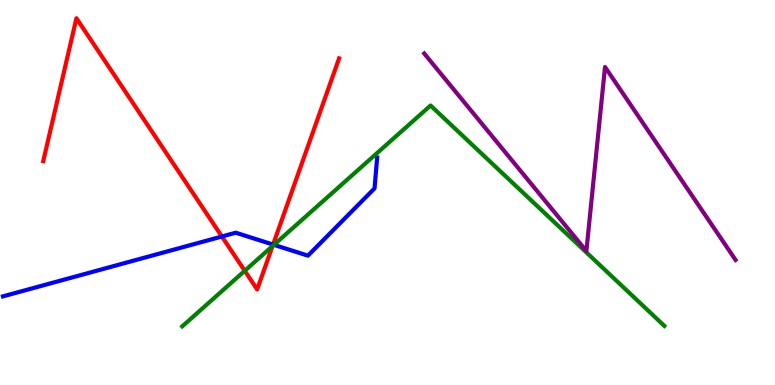[{'lines': ['blue', 'red'], 'intersections': [{'x': 2.86, 'y': 3.86}, {'x': 3.52, 'y': 3.65}]}, {'lines': ['green', 'red'], 'intersections': [{'x': 3.16, 'y': 2.97}, {'x': 3.52, 'y': 3.61}]}, {'lines': ['purple', 'red'], 'intersections': []}, {'lines': ['blue', 'green'], 'intersections': [{'x': 3.53, 'y': 3.64}]}, {'lines': ['blue', 'purple'], 'intersections': []}, {'lines': ['green', 'purple'], 'intersections': []}]